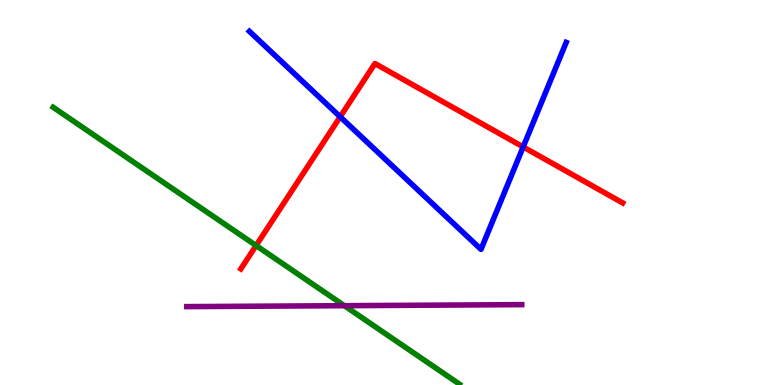[{'lines': ['blue', 'red'], 'intersections': [{'x': 4.39, 'y': 6.97}, {'x': 6.75, 'y': 6.18}]}, {'lines': ['green', 'red'], 'intersections': [{'x': 3.3, 'y': 3.62}]}, {'lines': ['purple', 'red'], 'intersections': []}, {'lines': ['blue', 'green'], 'intersections': []}, {'lines': ['blue', 'purple'], 'intersections': []}, {'lines': ['green', 'purple'], 'intersections': [{'x': 4.44, 'y': 2.06}]}]